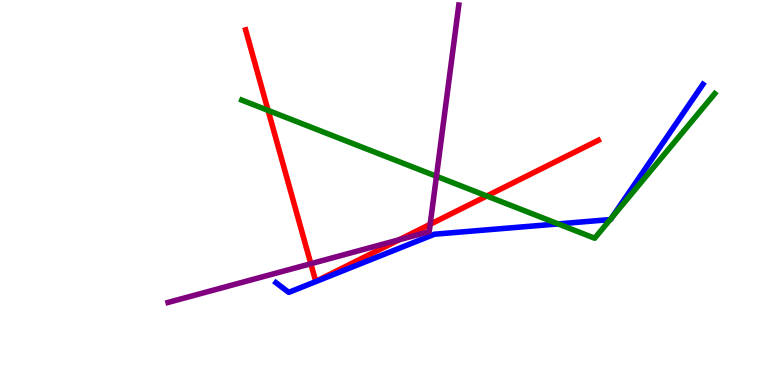[{'lines': ['blue', 'red'], 'intersections': []}, {'lines': ['green', 'red'], 'intersections': [{'x': 3.46, 'y': 7.13}, {'x': 6.28, 'y': 4.91}]}, {'lines': ['purple', 'red'], 'intersections': [{'x': 4.01, 'y': 3.15}, {'x': 5.15, 'y': 3.77}, {'x': 5.55, 'y': 4.17}]}, {'lines': ['blue', 'green'], 'intersections': [{'x': 7.2, 'y': 4.18}, {'x': 7.87, 'y': 4.3}, {'x': 7.9, 'y': 4.36}]}, {'lines': ['blue', 'purple'], 'intersections': []}, {'lines': ['green', 'purple'], 'intersections': [{'x': 5.63, 'y': 5.42}]}]